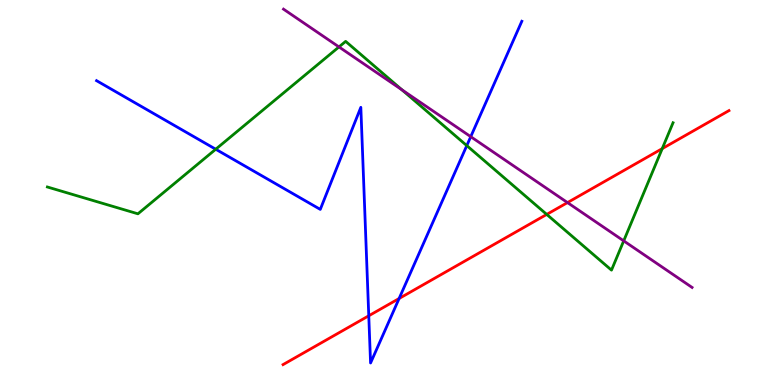[{'lines': ['blue', 'red'], 'intersections': [{'x': 4.76, 'y': 1.8}, {'x': 5.15, 'y': 2.25}]}, {'lines': ['green', 'red'], 'intersections': [{'x': 7.05, 'y': 4.43}, {'x': 8.54, 'y': 6.14}]}, {'lines': ['purple', 'red'], 'intersections': [{'x': 7.32, 'y': 4.74}]}, {'lines': ['blue', 'green'], 'intersections': [{'x': 2.78, 'y': 6.12}, {'x': 6.02, 'y': 6.22}]}, {'lines': ['blue', 'purple'], 'intersections': [{'x': 6.07, 'y': 6.45}]}, {'lines': ['green', 'purple'], 'intersections': [{'x': 4.37, 'y': 8.78}, {'x': 5.19, 'y': 7.67}, {'x': 8.05, 'y': 3.74}]}]